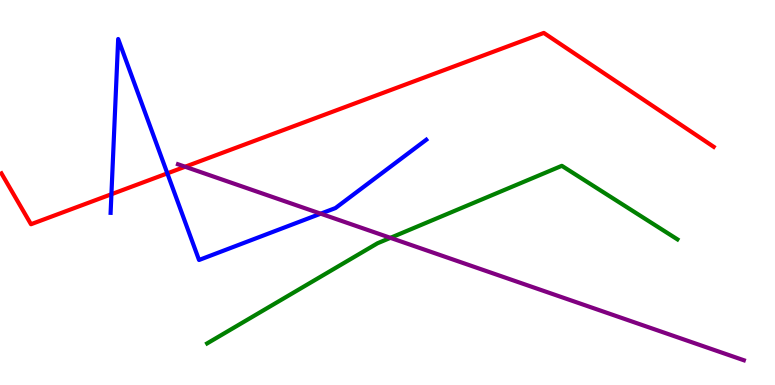[{'lines': ['blue', 'red'], 'intersections': [{'x': 1.44, 'y': 4.96}, {'x': 2.16, 'y': 5.5}]}, {'lines': ['green', 'red'], 'intersections': []}, {'lines': ['purple', 'red'], 'intersections': [{'x': 2.39, 'y': 5.67}]}, {'lines': ['blue', 'green'], 'intersections': []}, {'lines': ['blue', 'purple'], 'intersections': [{'x': 4.14, 'y': 4.45}]}, {'lines': ['green', 'purple'], 'intersections': [{'x': 5.04, 'y': 3.82}]}]